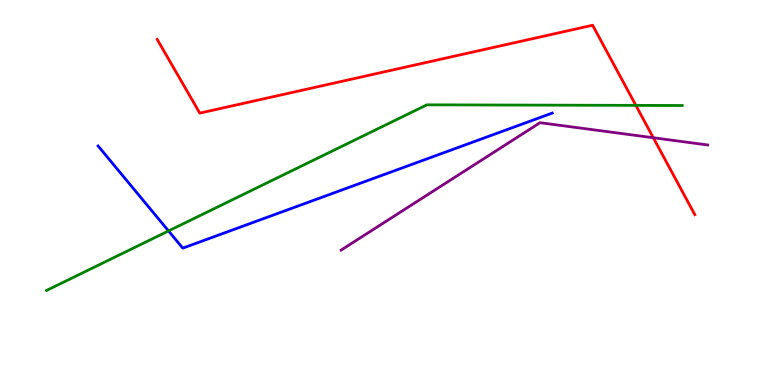[{'lines': ['blue', 'red'], 'intersections': []}, {'lines': ['green', 'red'], 'intersections': [{'x': 8.2, 'y': 7.26}]}, {'lines': ['purple', 'red'], 'intersections': [{'x': 8.43, 'y': 6.42}]}, {'lines': ['blue', 'green'], 'intersections': [{'x': 2.17, 'y': 4.0}]}, {'lines': ['blue', 'purple'], 'intersections': []}, {'lines': ['green', 'purple'], 'intersections': []}]